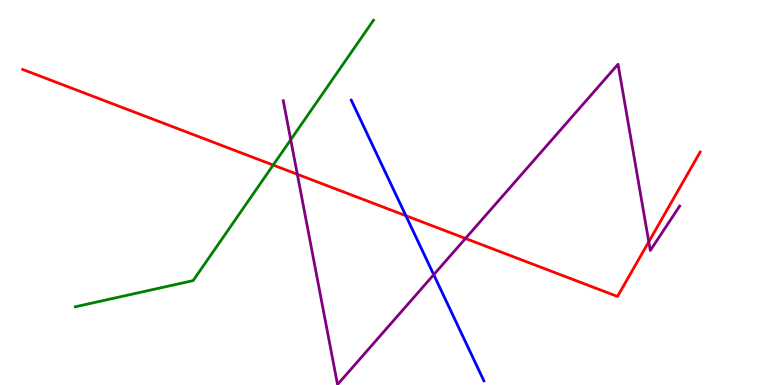[{'lines': ['blue', 'red'], 'intersections': [{'x': 5.24, 'y': 4.4}]}, {'lines': ['green', 'red'], 'intersections': [{'x': 3.52, 'y': 5.71}]}, {'lines': ['purple', 'red'], 'intersections': [{'x': 3.84, 'y': 5.47}, {'x': 6.01, 'y': 3.81}, {'x': 8.37, 'y': 3.72}]}, {'lines': ['blue', 'green'], 'intersections': []}, {'lines': ['blue', 'purple'], 'intersections': [{'x': 5.6, 'y': 2.87}]}, {'lines': ['green', 'purple'], 'intersections': [{'x': 3.75, 'y': 6.37}]}]